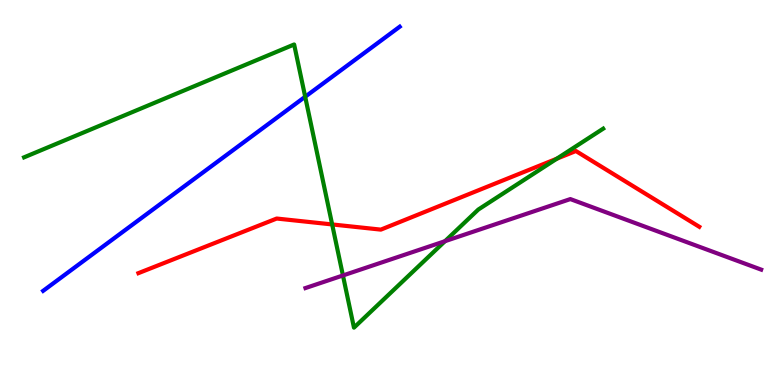[{'lines': ['blue', 'red'], 'intersections': []}, {'lines': ['green', 'red'], 'intersections': [{'x': 4.29, 'y': 4.17}, {'x': 7.18, 'y': 5.88}]}, {'lines': ['purple', 'red'], 'intersections': []}, {'lines': ['blue', 'green'], 'intersections': [{'x': 3.94, 'y': 7.49}]}, {'lines': ['blue', 'purple'], 'intersections': []}, {'lines': ['green', 'purple'], 'intersections': [{'x': 4.42, 'y': 2.84}, {'x': 5.74, 'y': 3.74}]}]